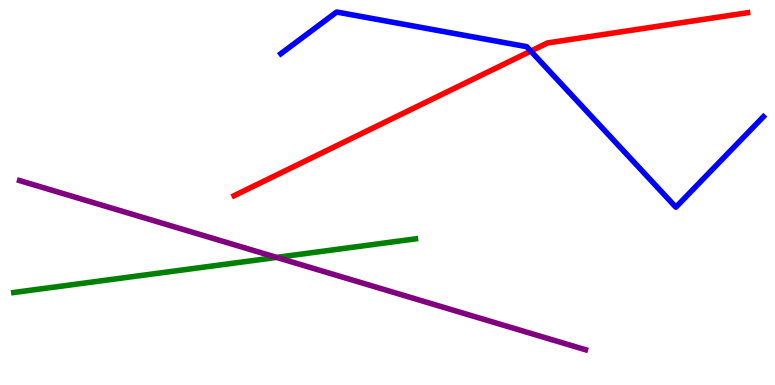[{'lines': ['blue', 'red'], 'intersections': [{'x': 6.85, 'y': 8.67}]}, {'lines': ['green', 'red'], 'intersections': []}, {'lines': ['purple', 'red'], 'intersections': []}, {'lines': ['blue', 'green'], 'intersections': []}, {'lines': ['blue', 'purple'], 'intersections': []}, {'lines': ['green', 'purple'], 'intersections': [{'x': 3.57, 'y': 3.31}]}]